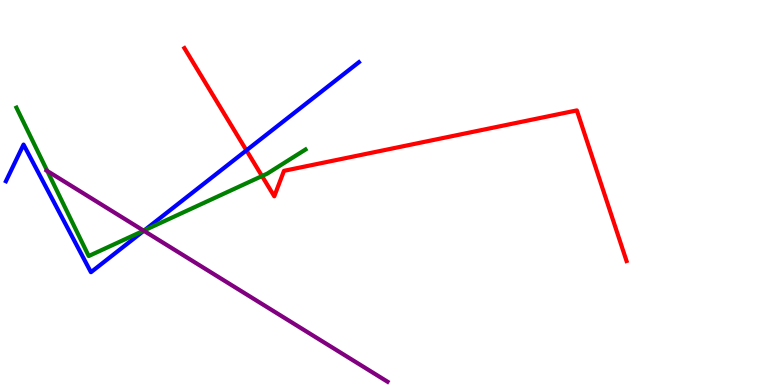[{'lines': ['blue', 'red'], 'intersections': [{'x': 3.18, 'y': 6.09}]}, {'lines': ['green', 'red'], 'intersections': [{'x': 3.38, 'y': 5.43}]}, {'lines': ['purple', 'red'], 'intersections': []}, {'lines': ['blue', 'green'], 'intersections': [{'x': 1.86, 'y': 4.02}]}, {'lines': ['blue', 'purple'], 'intersections': [{'x': 1.86, 'y': 4.01}]}, {'lines': ['green', 'purple'], 'intersections': [{'x': 0.61, 'y': 5.56}, {'x': 1.85, 'y': 4.01}]}]